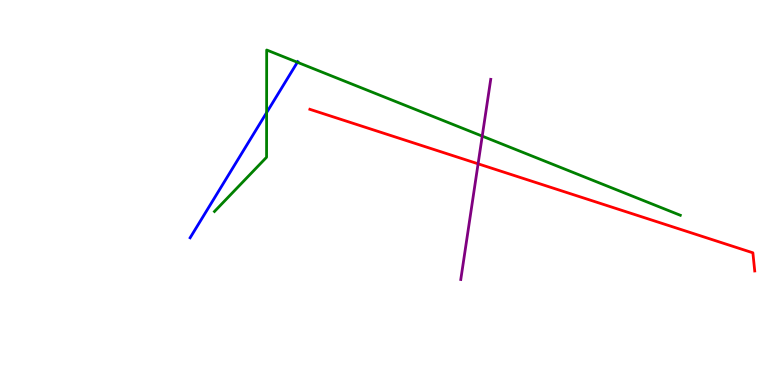[{'lines': ['blue', 'red'], 'intersections': []}, {'lines': ['green', 'red'], 'intersections': []}, {'lines': ['purple', 'red'], 'intersections': [{'x': 6.17, 'y': 5.75}]}, {'lines': ['blue', 'green'], 'intersections': [{'x': 3.44, 'y': 7.07}, {'x': 3.84, 'y': 8.38}]}, {'lines': ['blue', 'purple'], 'intersections': []}, {'lines': ['green', 'purple'], 'intersections': [{'x': 6.22, 'y': 6.46}]}]